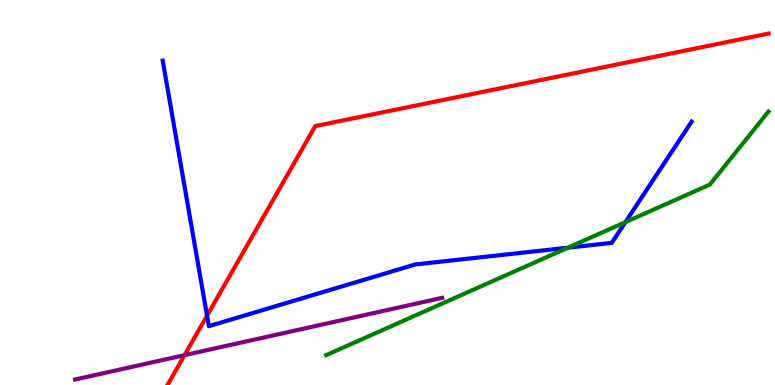[{'lines': ['blue', 'red'], 'intersections': [{'x': 2.67, 'y': 1.8}]}, {'lines': ['green', 'red'], 'intersections': []}, {'lines': ['purple', 'red'], 'intersections': [{'x': 2.38, 'y': 0.775}]}, {'lines': ['blue', 'green'], 'intersections': [{'x': 7.33, 'y': 3.57}, {'x': 8.07, 'y': 4.23}]}, {'lines': ['blue', 'purple'], 'intersections': []}, {'lines': ['green', 'purple'], 'intersections': []}]